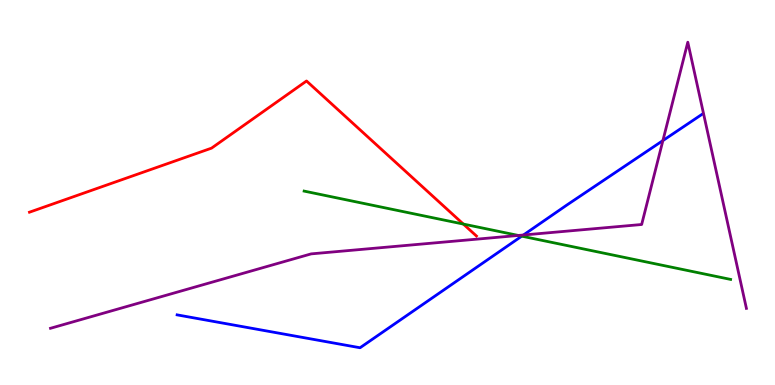[{'lines': ['blue', 'red'], 'intersections': []}, {'lines': ['green', 'red'], 'intersections': [{'x': 5.98, 'y': 4.18}]}, {'lines': ['purple', 'red'], 'intersections': []}, {'lines': ['blue', 'green'], 'intersections': [{'x': 6.73, 'y': 3.87}]}, {'lines': ['blue', 'purple'], 'intersections': [{'x': 6.75, 'y': 3.9}, {'x': 8.55, 'y': 6.35}]}, {'lines': ['green', 'purple'], 'intersections': [{'x': 6.69, 'y': 3.88}]}]